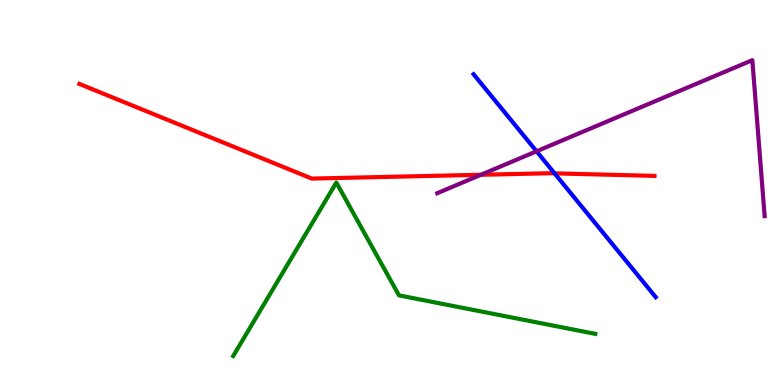[{'lines': ['blue', 'red'], 'intersections': [{'x': 7.16, 'y': 5.5}]}, {'lines': ['green', 'red'], 'intersections': []}, {'lines': ['purple', 'red'], 'intersections': [{'x': 6.21, 'y': 5.46}]}, {'lines': ['blue', 'green'], 'intersections': []}, {'lines': ['blue', 'purple'], 'intersections': [{'x': 6.92, 'y': 6.07}]}, {'lines': ['green', 'purple'], 'intersections': []}]